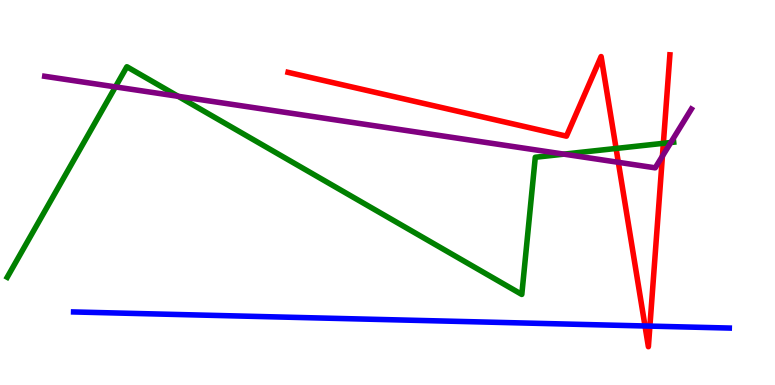[{'lines': ['blue', 'red'], 'intersections': [{'x': 8.32, 'y': 1.53}, {'x': 8.39, 'y': 1.53}]}, {'lines': ['green', 'red'], 'intersections': [{'x': 7.95, 'y': 6.14}, {'x': 8.56, 'y': 6.28}]}, {'lines': ['purple', 'red'], 'intersections': [{'x': 7.98, 'y': 5.78}, {'x': 8.55, 'y': 5.94}]}, {'lines': ['blue', 'green'], 'intersections': []}, {'lines': ['blue', 'purple'], 'intersections': []}, {'lines': ['green', 'purple'], 'intersections': [{'x': 1.49, 'y': 7.74}, {'x': 2.3, 'y': 7.5}, {'x': 7.28, 'y': 6.0}, {'x': 8.66, 'y': 6.3}]}]